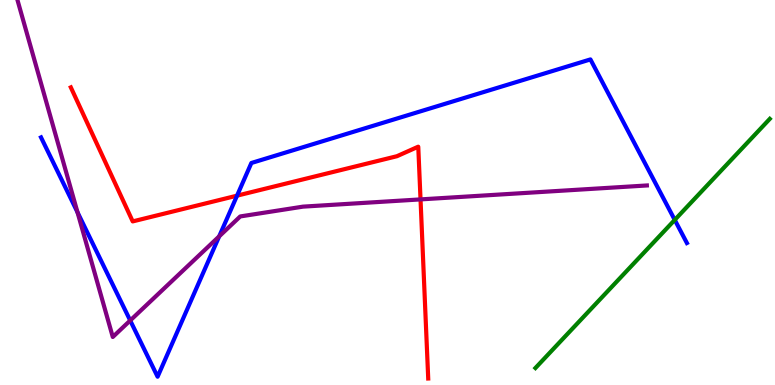[{'lines': ['blue', 'red'], 'intersections': [{'x': 3.06, 'y': 4.92}]}, {'lines': ['green', 'red'], 'intersections': []}, {'lines': ['purple', 'red'], 'intersections': [{'x': 5.43, 'y': 4.82}]}, {'lines': ['blue', 'green'], 'intersections': [{'x': 8.71, 'y': 4.29}]}, {'lines': ['blue', 'purple'], 'intersections': [{'x': 1.0, 'y': 4.49}, {'x': 1.68, 'y': 1.68}, {'x': 2.83, 'y': 3.86}]}, {'lines': ['green', 'purple'], 'intersections': []}]